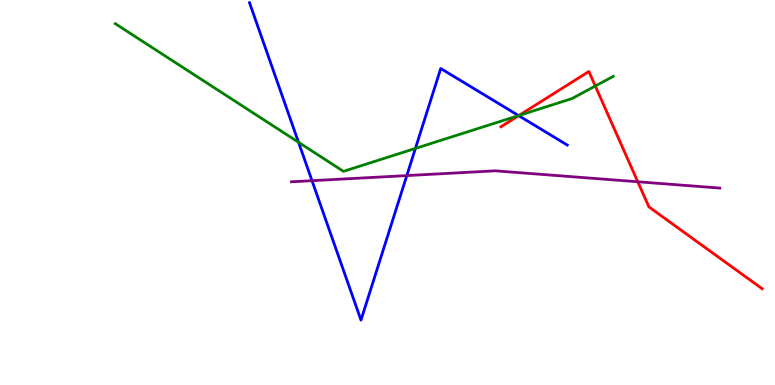[{'lines': ['blue', 'red'], 'intersections': [{'x': 6.69, 'y': 7.0}]}, {'lines': ['green', 'red'], 'intersections': [{'x': 6.7, 'y': 7.0}, {'x': 7.68, 'y': 7.77}]}, {'lines': ['purple', 'red'], 'intersections': [{'x': 8.23, 'y': 5.28}]}, {'lines': ['blue', 'green'], 'intersections': [{'x': 3.85, 'y': 6.3}, {'x': 5.36, 'y': 6.14}, {'x': 6.69, 'y': 7.0}]}, {'lines': ['blue', 'purple'], 'intersections': [{'x': 4.03, 'y': 5.31}, {'x': 5.25, 'y': 5.44}]}, {'lines': ['green', 'purple'], 'intersections': []}]